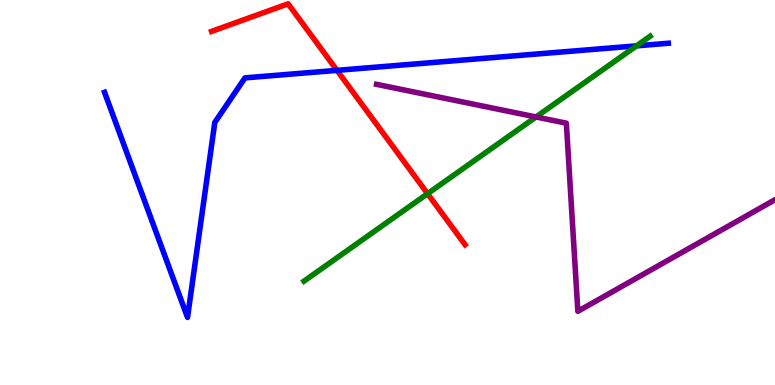[{'lines': ['blue', 'red'], 'intersections': [{'x': 4.35, 'y': 8.17}]}, {'lines': ['green', 'red'], 'intersections': [{'x': 5.52, 'y': 4.97}]}, {'lines': ['purple', 'red'], 'intersections': []}, {'lines': ['blue', 'green'], 'intersections': [{'x': 8.21, 'y': 8.81}]}, {'lines': ['blue', 'purple'], 'intersections': []}, {'lines': ['green', 'purple'], 'intersections': [{'x': 6.92, 'y': 6.96}]}]